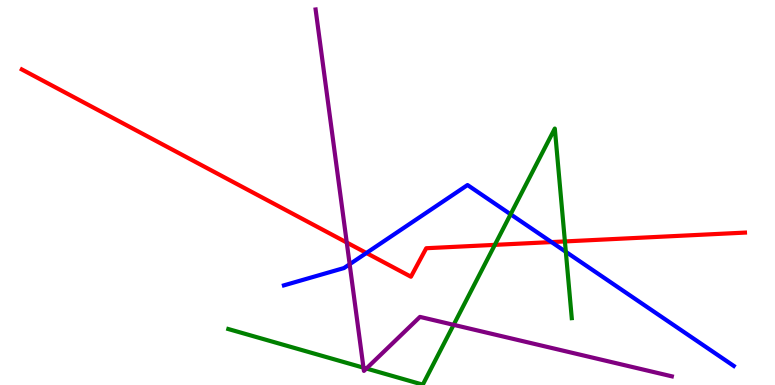[{'lines': ['blue', 'red'], 'intersections': [{'x': 4.73, 'y': 3.43}, {'x': 7.12, 'y': 3.71}]}, {'lines': ['green', 'red'], 'intersections': [{'x': 6.39, 'y': 3.64}, {'x': 7.29, 'y': 3.73}]}, {'lines': ['purple', 'red'], 'intersections': [{'x': 4.47, 'y': 3.7}]}, {'lines': ['blue', 'green'], 'intersections': [{'x': 6.59, 'y': 4.43}, {'x': 7.3, 'y': 3.46}]}, {'lines': ['blue', 'purple'], 'intersections': [{'x': 4.51, 'y': 3.14}]}, {'lines': ['green', 'purple'], 'intersections': [{'x': 4.69, 'y': 0.45}, {'x': 4.73, 'y': 0.428}, {'x': 5.85, 'y': 1.56}]}]